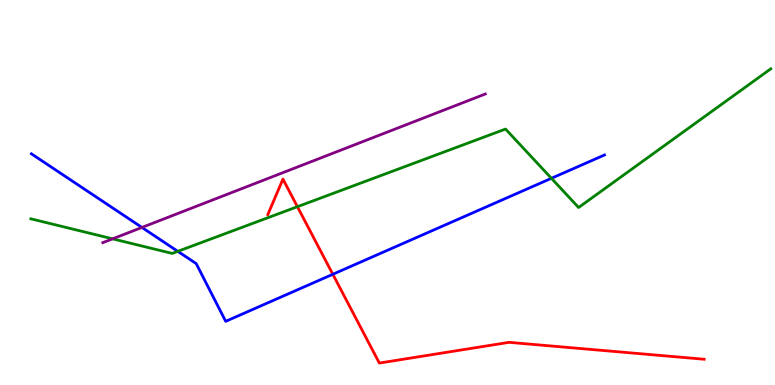[{'lines': ['blue', 'red'], 'intersections': [{'x': 4.29, 'y': 2.88}]}, {'lines': ['green', 'red'], 'intersections': [{'x': 3.84, 'y': 4.63}]}, {'lines': ['purple', 'red'], 'intersections': []}, {'lines': ['blue', 'green'], 'intersections': [{'x': 2.29, 'y': 3.47}, {'x': 7.11, 'y': 5.37}]}, {'lines': ['blue', 'purple'], 'intersections': [{'x': 1.83, 'y': 4.09}]}, {'lines': ['green', 'purple'], 'intersections': [{'x': 1.45, 'y': 3.8}]}]